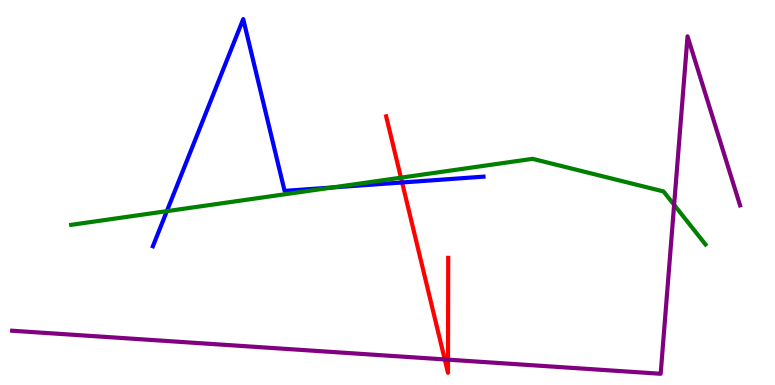[{'lines': ['blue', 'red'], 'intersections': [{'x': 5.19, 'y': 5.26}]}, {'lines': ['green', 'red'], 'intersections': [{'x': 5.17, 'y': 5.39}]}, {'lines': ['purple', 'red'], 'intersections': [{'x': 5.74, 'y': 0.664}, {'x': 5.78, 'y': 0.658}]}, {'lines': ['blue', 'green'], 'intersections': [{'x': 2.15, 'y': 4.52}, {'x': 4.29, 'y': 5.13}]}, {'lines': ['blue', 'purple'], 'intersections': []}, {'lines': ['green', 'purple'], 'intersections': [{'x': 8.7, 'y': 4.68}]}]